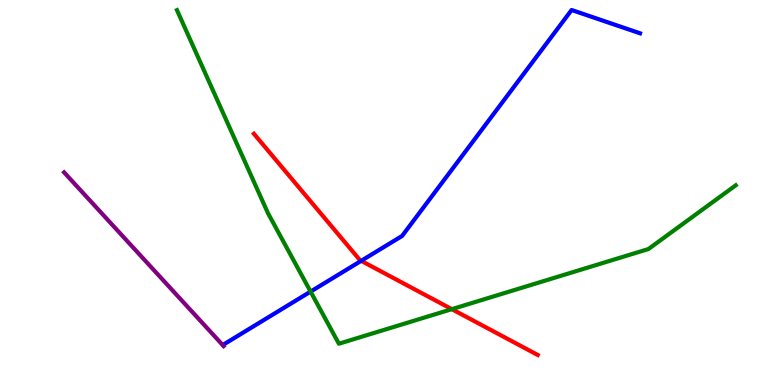[{'lines': ['blue', 'red'], 'intersections': [{'x': 4.66, 'y': 3.23}]}, {'lines': ['green', 'red'], 'intersections': [{'x': 5.83, 'y': 1.97}]}, {'lines': ['purple', 'red'], 'intersections': []}, {'lines': ['blue', 'green'], 'intersections': [{'x': 4.01, 'y': 2.43}]}, {'lines': ['blue', 'purple'], 'intersections': []}, {'lines': ['green', 'purple'], 'intersections': []}]